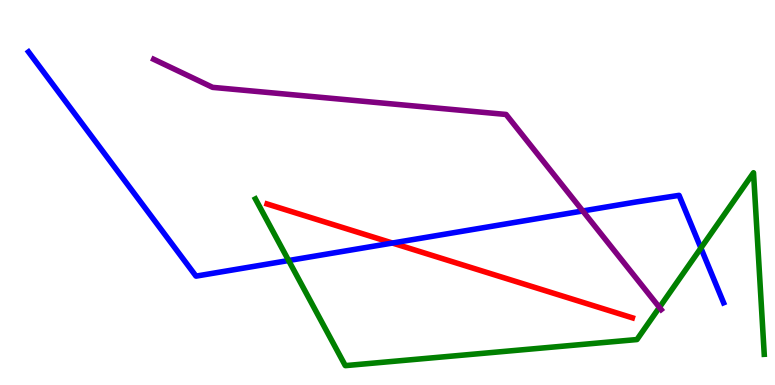[{'lines': ['blue', 'red'], 'intersections': [{'x': 5.06, 'y': 3.69}]}, {'lines': ['green', 'red'], 'intersections': []}, {'lines': ['purple', 'red'], 'intersections': []}, {'lines': ['blue', 'green'], 'intersections': [{'x': 3.72, 'y': 3.23}, {'x': 9.04, 'y': 3.56}]}, {'lines': ['blue', 'purple'], 'intersections': [{'x': 7.52, 'y': 4.52}]}, {'lines': ['green', 'purple'], 'intersections': [{'x': 8.51, 'y': 2.02}]}]